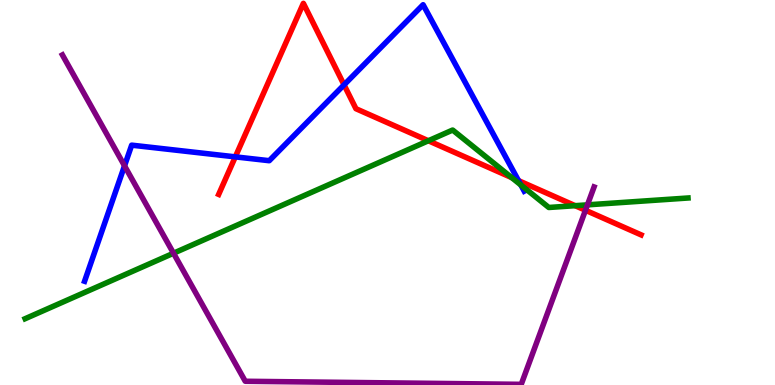[{'lines': ['blue', 'red'], 'intersections': [{'x': 3.04, 'y': 5.93}, {'x': 4.44, 'y': 7.8}, {'x': 6.69, 'y': 5.31}]}, {'lines': ['green', 'red'], 'intersections': [{'x': 5.53, 'y': 6.34}, {'x': 6.6, 'y': 5.39}, {'x': 7.42, 'y': 4.66}]}, {'lines': ['purple', 'red'], 'intersections': [{'x': 7.55, 'y': 4.54}]}, {'lines': ['blue', 'green'], 'intersections': [{'x': 6.72, 'y': 5.2}]}, {'lines': ['blue', 'purple'], 'intersections': [{'x': 1.61, 'y': 5.69}]}, {'lines': ['green', 'purple'], 'intersections': [{'x': 2.24, 'y': 3.42}, {'x': 7.58, 'y': 4.68}]}]